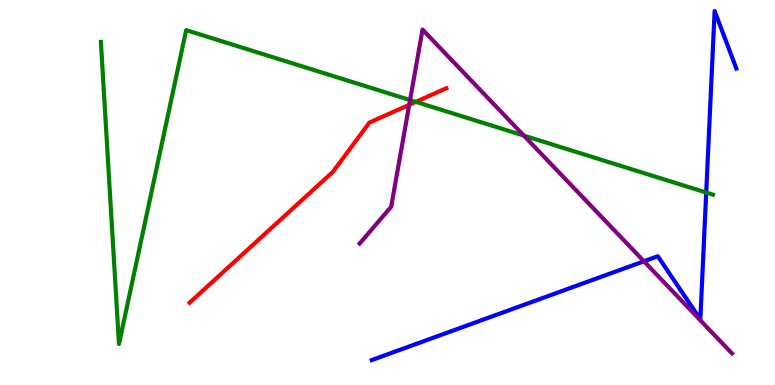[{'lines': ['blue', 'red'], 'intersections': []}, {'lines': ['green', 'red'], 'intersections': [{'x': 5.37, 'y': 7.35}]}, {'lines': ['purple', 'red'], 'intersections': [{'x': 5.28, 'y': 7.28}]}, {'lines': ['blue', 'green'], 'intersections': [{'x': 9.11, 'y': 5.0}]}, {'lines': ['blue', 'purple'], 'intersections': [{'x': 8.31, 'y': 3.21}]}, {'lines': ['green', 'purple'], 'intersections': [{'x': 5.29, 'y': 7.4}, {'x': 6.76, 'y': 6.48}]}]